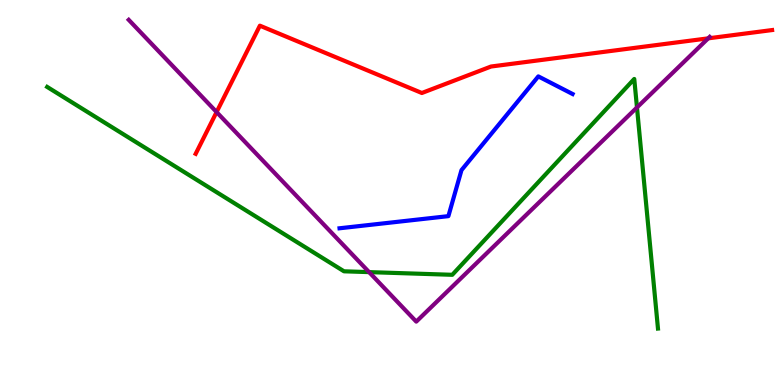[{'lines': ['blue', 'red'], 'intersections': []}, {'lines': ['green', 'red'], 'intersections': []}, {'lines': ['purple', 'red'], 'intersections': [{'x': 2.79, 'y': 7.09}, {'x': 9.14, 'y': 9.0}]}, {'lines': ['blue', 'green'], 'intersections': []}, {'lines': ['blue', 'purple'], 'intersections': []}, {'lines': ['green', 'purple'], 'intersections': [{'x': 4.76, 'y': 2.93}, {'x': 8.22, 'y': 7.21}]}]